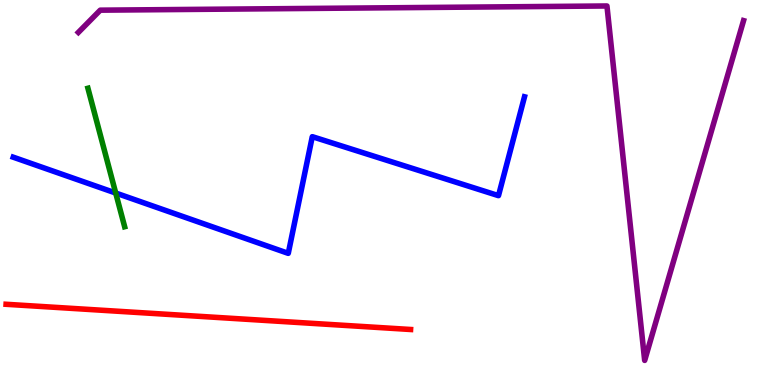[{'lines': ['blue', 'red'], 'intersections': []}, {'lines': ['green', 'red'], 'intersections': []}, {'lines': ['purple', 'red'], 'intersections': []}, {'lines': ['blue', 'green'], 'intersections': [{'x': 1.49, 'y': 4.99}]}, {'lines': ['blue', 'purple'], 'intersections': []}, {'lines': ['green', 'purple'], 'intersections': []}]